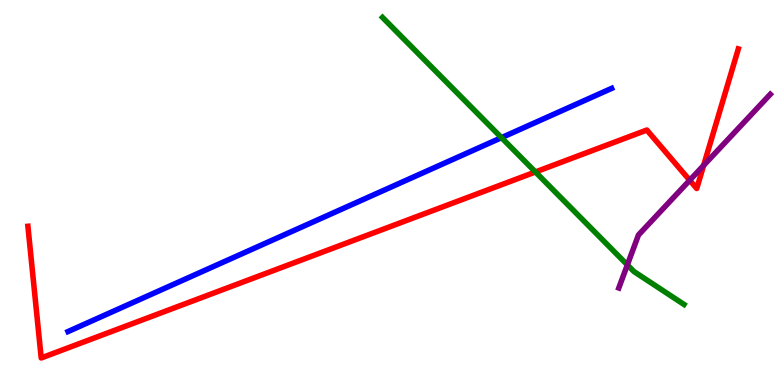[{'lines': ['blue', 'red'], 'intersections': []}, {'lines': ['green', 'red'], 'intersections': [{'x': 6.91, 'y': 5.53}]}, {'lines': ['purple', 'red'], 'intersections': [{'x': 8.9, 'y': 5.32}, {'x': 9.08, 'y': 5.7}]}, {'lines': ['blue', 'green'], 'intersections': [{'x': 6.47, 'y': 6.42}]}, {'lines': ['blue', 'purple'], 'intersections': []}, {'lines': ['green', 'purple'], 'intersections': [{'x': 8.09, 'y': 3.12}]}]